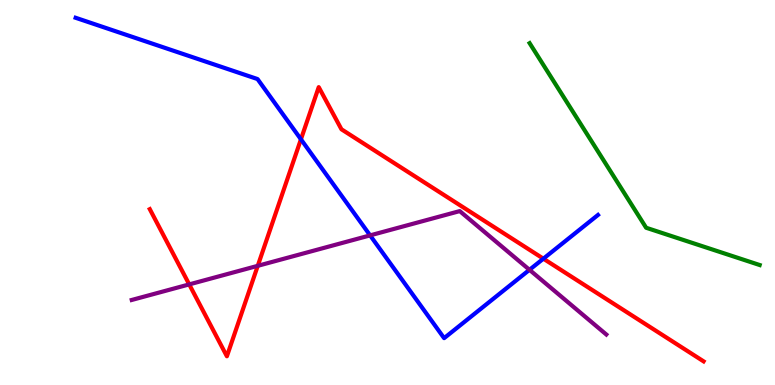[{'lines': ['blue', 'red'], 'intersections': [{'x': 3.88, 'y': 6.38}, {'x': 7.01, 'y': 3.28}]}, {'lines': ['green', 'red'], 'intersections': []}, {'lines': ['purple', 'red'], 'intersections': [{'x': 2.44, 'y': 2.61}, {'x': 3.33, 'y': 3.1}]}, {'lines': ['blue', 'green'], 'intersections': []}, {'lines': ['blue', 'purple'], 'intersections': [{'x': 4.78, 'y': 3.89}, {'x': 6.83, 'y': 2.99}]}, {'lines': ['green', 'purple'], 'intersections': []}]